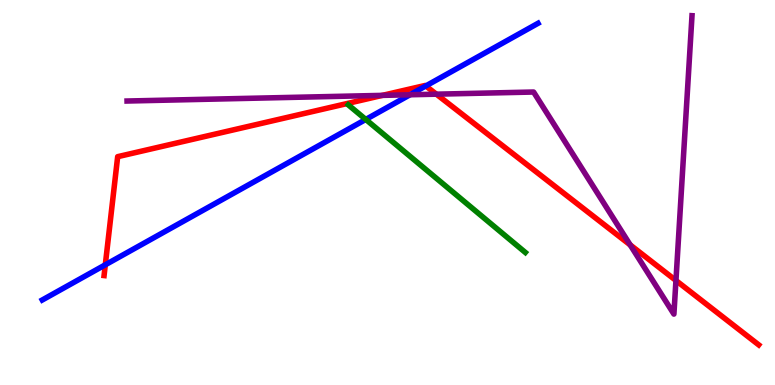[{'lines': ['blue', 'red'], 'intersections': [{'x': 1.36, 'y': 3.12}, {'x': 5.49, 'y': 7.77}]}, {'lines': ['green', 'red'], 'intersections': []}, {'lines': ['purple', 'red'], 'intersections': [{'x': 4.93, 'y': 7.52}, {'x': 5.63, 'y': 7.55}, {'x': 8.13, 'y': 3.64}, {'x': 8.72, 'y': 2.71}]}, {'lines': ['blue', 'green'], 'intersections': [{'x': 4.72, 'y': 6.9}]}, {'lines': ['blue', 'purple'], 'intersections': [{'x': 5.29, 'y': 7.54}]}, {'lines': ['green', 'purple'], 'intersections': []}]